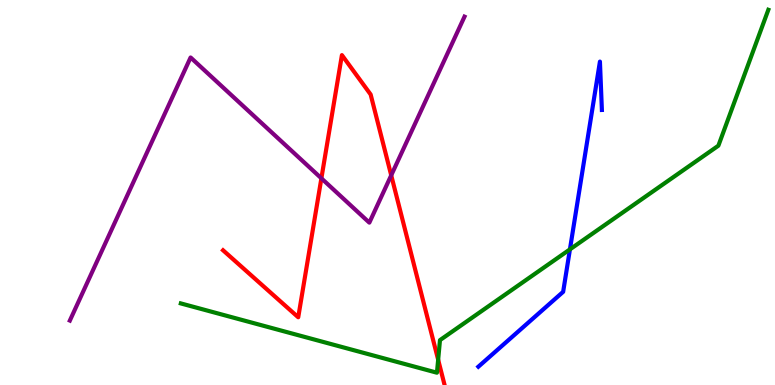[{'lines': ['blue', 'red'], 'intersections': []}, {'lines': ['green', 'red'], 'intersections': [{'x': 5.65, 'y': 0.656}]}, {'lines': ['purple', 'red'], 'intersections': [{'x': 4.15, 'y': 5.37}, {'x': 5.05, 'y': 5.45}]}, {'lines': ['blue', 'green'], 'intersections': [{'x': 7.35, 'y': 3.52}]}, {'lines': ['blue', 'purple'], 'intersections': []}, {'lines': ['green', 'purple'], 'intersections': []}]